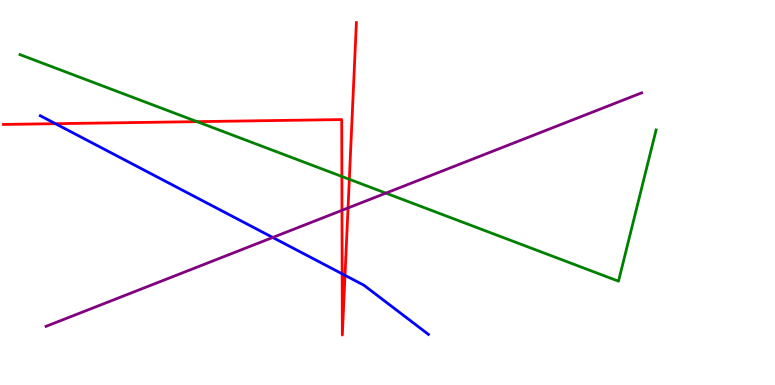[{'lines': ['blue', 'red'], 'intersections': [{'x': 0.716, 'y': 6.79}, {'x': 4.41, 'y': 2.89}, {'x': 4.45, 'y': 2.85}]}, {'lines': ['green', 'red'], 'intersections': [{'x': 2.54, 'y': 6.84}, {'x': 4.41, 'y': 5.42}, {'x': 4.51, 'y': 5.34}]}, {'lines': ['purple', 'red'], 'intersections': [{'x': 4.41, 'y': 4.54}, {'x': 4.49, 'y': 4.6}]}, {'lines': ['blue', 'green'], 'intersections': []}, {'lines': ['blue', 'purple'], 'intersections': [{'x': 3.52, 'y': 3.83}]}, {'lines': ['green', 'purple'], 'intersections': [{'x': 4.98, 'y': 4.98}]}]